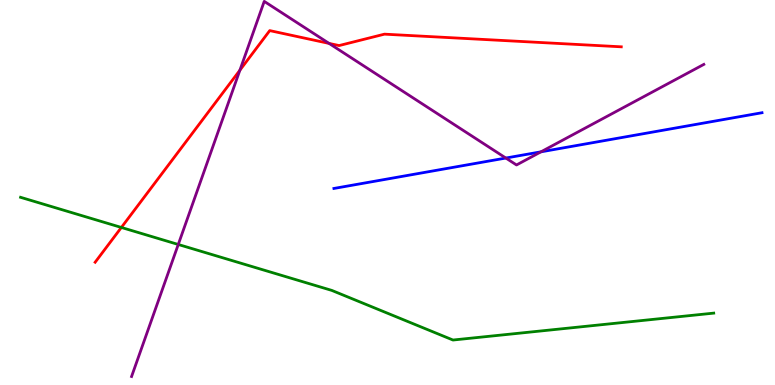[{'lines': ['blue', 'red'], 'intersections': []}, {'lines': ['green', 'red'], 'intersections': [{'x': 1.57, 'y': 4.09}]}, {'lines': ['purple', 'red'], 'intersections': [{'x': 3.1, 'y': 8.18}, {'x': 4.25, 'y': 8.87}]}, {'lines': ['blue', 'green'], 'intersections': []}, {'lines': ['blue', 'purple'], 'intersections': [{'x': 6.53, 'y': 5.9}, {'x': 6.98, 'y': 6.06}]}, {'lines': ['green', 'purple'], 'intersections': [{'x': 2.3, 'y': 3.65}]}]